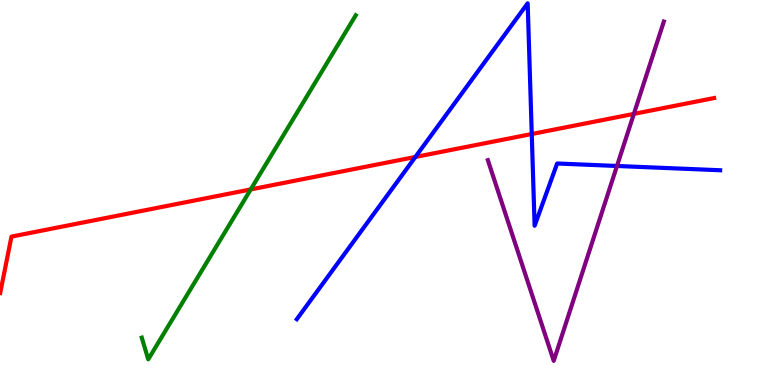[{'lines': ['blue', 'red'], 'intersections': [{'x': 5.36, 'y': 5.92}, {'x': 6.86, 'y': 6.52}]}, {'lines': ['green', 'red'], 'intersections': [{'x': 3.24, 'y': 5.08}]}, {'lines': ['purple', 'red'], 'intersections': [{'x': 8.18, 'y': 7.04}]}, {'lines': ['blue', 'green'], 'intersections': []}, {'lines': ['blue', 'purple'], 'intersections': [{'x': 7.96, 'y': 5.69}]}, {'lines': ['green', 'purple'], 'intersections': []}]